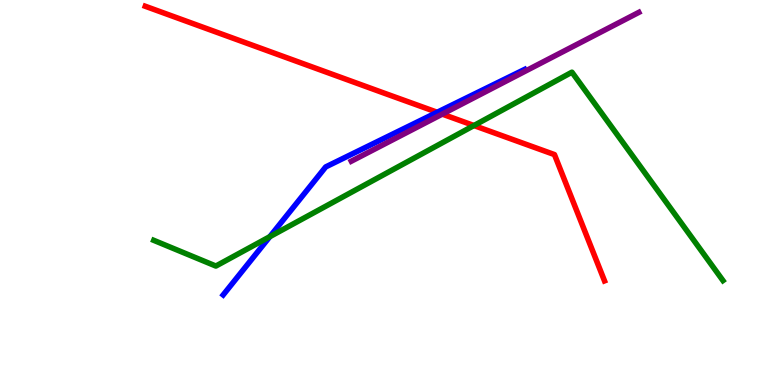[{'lines': ['blue', 'red'], 'intersections': [{'x': 5.64, 'y': 7.08}]}, {'lines': ['green', 'red'], 'intersections': [{'x': 6.12, 'y': 6.74}]}, {'lines': ['purple', 'red'], 'intersections': [{'x': 5.71, 'y': 7.04}]}, {'lines': ['blue', 'green'], 'intersections': [{'x': 3.48, 'y': 3.85}]}, {'lines': ['blue', 'purple'], 'intersections': []}, {'lines': ['green', 'purple'], 'intersections': []}]